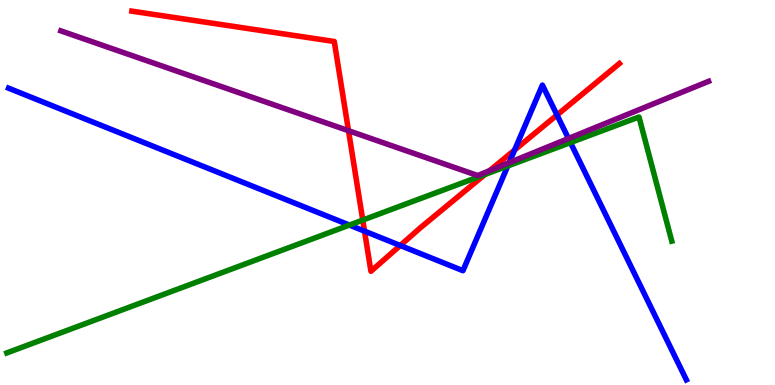[{'lines': ['blue', 'red'], 'intersections': [{'x': 4.7, 'y': 4.0}, {'x': 5.16, 'y': 3.62}, {'x': 6.64, 'y': 6.1}, {'x': 7.19, 'y': 7.01}]}, {'lines': ['green', 'red'], 'intersections': [{'x': 4.68, 'y': 4.28}, {'x': 6.26, 'y': 5.47}]}, {'lines': ['purple', 'red'], 'intersections': [{'x': 4.5, 'y': 6.61}, {'x': 6.32, 'y': 5.57}]}, {'lines': ['blue', 'green'], 'intersections': [{'x': 4.51, 'y': 4.15}, {'x': 6.55, 'y': 5.69}, {'x': 7.36, 'y': 6.3}]}, {'lines': ['blue', 'purple'], 'intersections': [{'x': 6.57, 'y': 5.77}, {'x': 7.34, 'y': 6.4}]}, {'lines': ['green', 'purple'], 'intersections': []}]